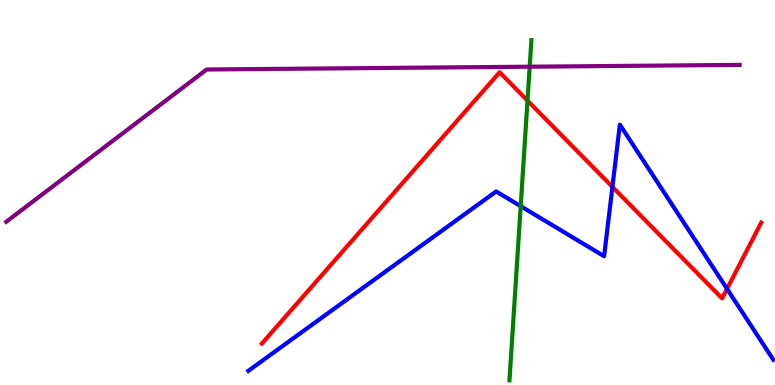[{'lines': ['blue', 'red'], 'intersections': [{'x': 7.9, 'y': 5.15}, {'x': 9.38, 'y': 2.5}]}, {'lines': ['green', 'red'], 'intersections': [{'x': 6.81, 'y': 7.39}]}, {'lines': ['purple', 'red'], 'intersections': []}, {'lines': ['blue', 'green'], 'intersections': [{'x': 6.72, 'y': 4.64}]}, {'lines': ['blue', 'purple'], 'intersections': []}, {'lines': ['green', 'purple'], 'intersections': [{'x': 6.83, 'y': 8.27}]}]